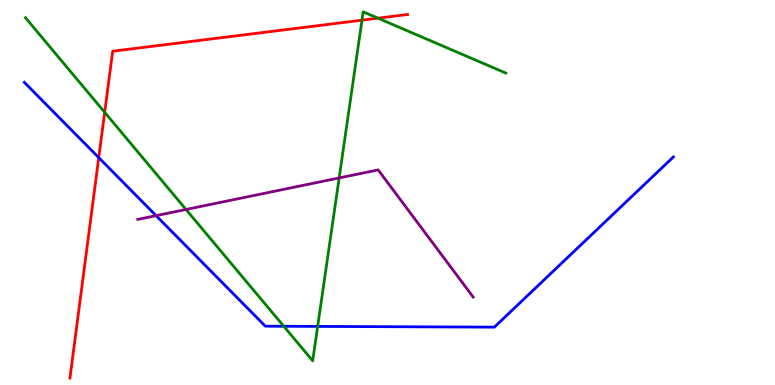[{'lines': ['blue', 'red'], 'intersections': [{'x': 1.27, 'y': 5.91}]}, {'lines': ['green', 'red'], 'intersections': [{'x': 1.35, 'y': 7.08}, {'x': 4.67, 'y': 9.48}, {'x': 4.88, 'y': 9.53}]}, {'lines': ['purple', 'red'], 'intersections': []}, {'lines': ['blue', 'green'], 'intersections': [{'x': 3.66, 'y': 1.53}, {'x': 4.1, 'y': 1.52}]}, {'lines': ['blue', 'purple'], 'intersections': [{'x': 2.01, 'y': 4.4}]}, {'lines': ['green', 'purple'], 'intersections': [{'x': 2.4, 'y': 4.56}, {'x': 4.38, 'y': 5.38}]}]